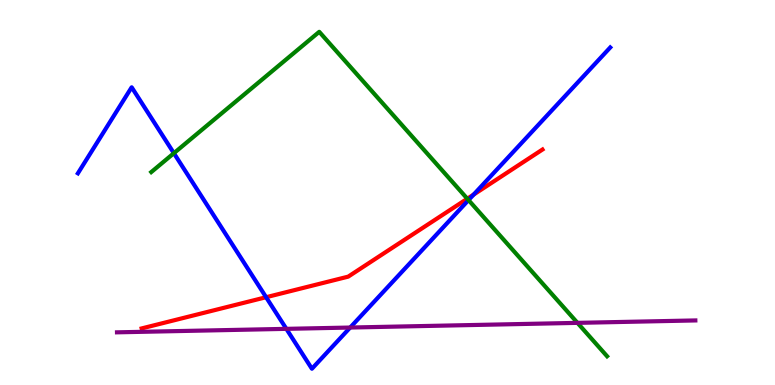[{'lines': ['blue', 'red'], 'intersections': [{'x': 3.43, 'y': 2.28}, {'x': 6.11, 'y': 4.95}]}, {'lines': ['green', 'red'], 'intersections': [{'x': 6.03, 'y': 4.84}]}, {'lines': ['purple', 'red'], 'intersections': []}, {'lines': ['blue', 'green'], 'intersections': [{'x': 2.24, 'y': 6.02}, {'x': 6.05, 'y': 4.8}]}, {'lines': ['blue', 'purple'], 'intersections': [{'x': 3.69, 'y': 1.46}, {'x': 4.52, 'y': 1.49}]}, {'lines': ['green', 'purple'], 'intersections': [{'x': 7.45, 'y': 1.61}]}]